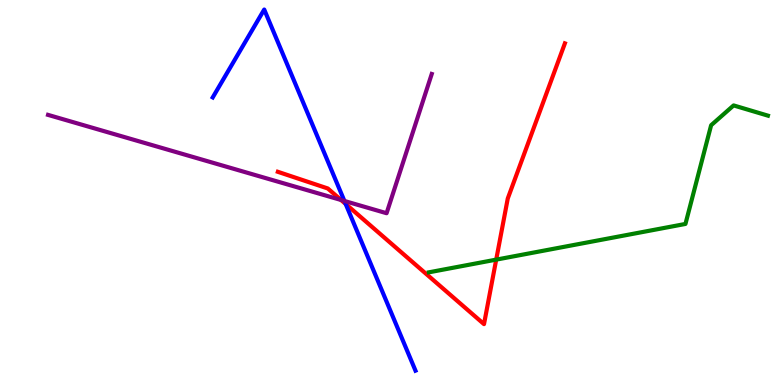[{'lines': ['blue', 'red'], 'intersections': [{'x': 4.46, 'y': 4.7}]}, {'lines': ['green', 'red'], 'intersections': [{'x': 6.4, 'y': 3.26}]}, {'lines': ['purple', 'red'], 'intersections': [{'x': 4.4, 'y': 4.81}]}, {'lines': ['blue', 'green'], 'intersections': []}, {'lines': ['blue', 'purple'], 'intersections': [{'x': 4.44, 'y': 4.78}]}, {'lines': ['green', 'purple'], 'intersections': []}]